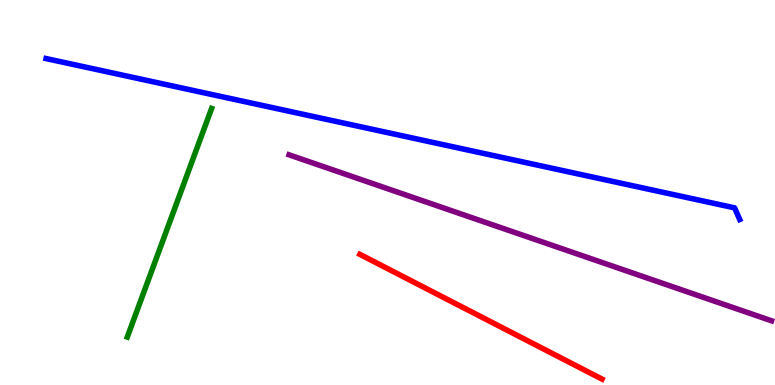[{'lines': ['blue', 'red'], 'intersections': []}, {'lines': ['green', 'red'], 'intersections': []}, {'lines': ['purple', 'red'], 'intersections': []}, {'lines': ['blue', 'green'], 'intersections': []}, {'lines': ['blue', 'purple'], 'intersections': []}, {'lines': ['green', 'purple'], 'intersections': []}]